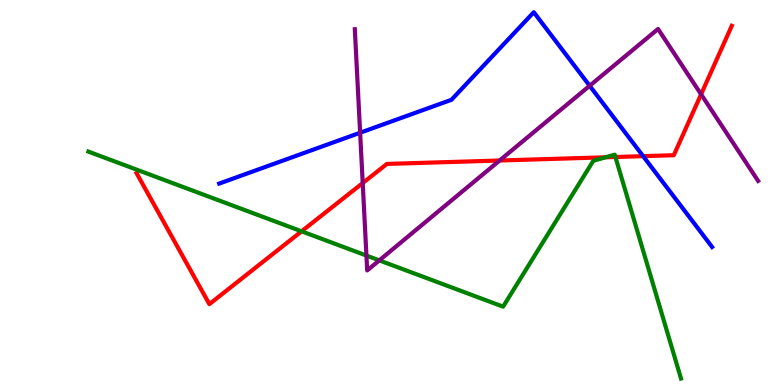[{'lines': ['blue', 'red'], 'intersections': [{'x': 8.3, 'y': 5.94}]}, {'lines': ['green', 'red'], 'intersections': [{'x': 3.89, 'y': 3.99}, {'x': 7.81, 'y': 5.91}, {'x': 7.94, 'y': 5.92}]}, {'lines': ['purple', 'red'], 'intersections': [{'x': 4.68, 'y': 5.25}, {'x': 6.45, 'y': 5.83}, {'x': 9.05, 'y': 7.55}]}, {'lines': ['blue', 'green'], 'intersections': []}, {'lines': ['blue', 'purple'], 'intersections': [{'x': 4.65, 'y': 6.55}, {'x': 7.61, 'y': 7.77}]}, {'lines': ['green', 'purple'], 'intersections': [{'x': 4.73, 'y': 3.36}, {'x': 4.89, 'y': 3.24}]}]